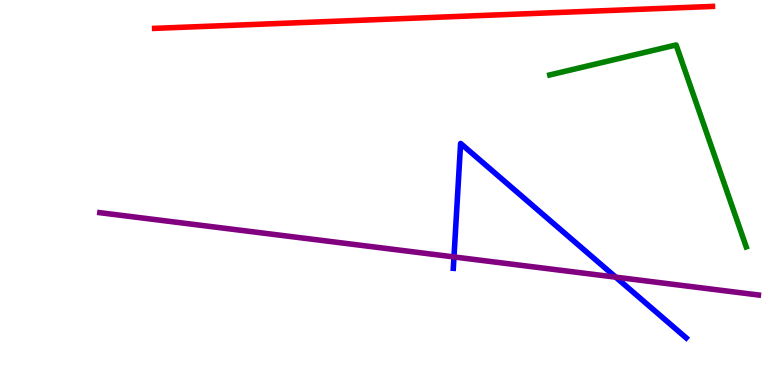[{'lines': ['blue', 'red'], 'intersections': []}, {'lines': ['green', 'red'], 'intersections': []}, {'lines': ['purple', 'red'], 'intersections': []}, {'lines': ['blue', 'green'], 'intersections': []}, {'lines': ['blue', 'purple'], 'intersections': [{'x': 5.86, 'y': 3.33}, {'x': 7.94, 'y': 2.8}]}, {'lines': ['green', 'purple'], 'intersections': []}]